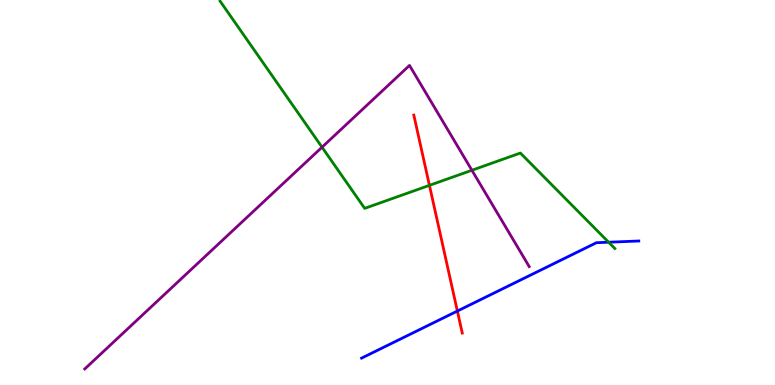[{'lines': ['blue', 'red'], 'intersections': [{'x': 5.9, 'y': 1.92}]}, {'lines': ['green', 'red'], 'intersections': [{'x': 5.54, 'y': 5.19}]}, {'lines': ['purple', 'red'], 'intersections': []}, {'lines': ['blue', 'green'], 'intersections': [{'x': 7.85, 'y': 3.71}]}, {'lines': ['blue', 'purple'], 'intersections': []}, {'lines': ['green', 'purple'], 'intersections': [{'x': 4.16, 'y': 6.18}, {'x': 6.09, 'y': 5.58}]}]